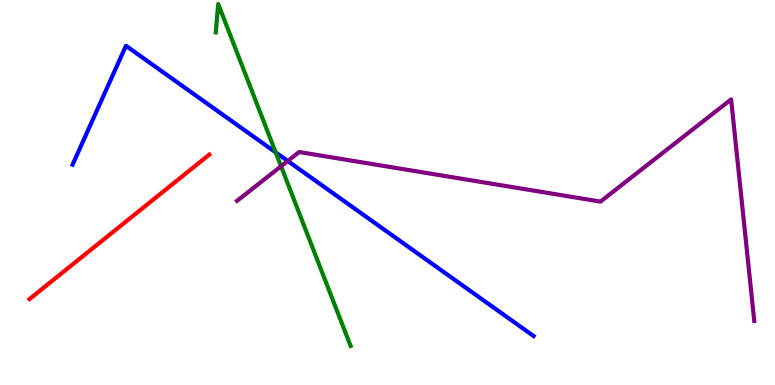[{'lines': ['blue', 'red'], 'intersections': []}, {'lines': ['green', 'red'], 'intersections': []}, {'lines': ['purple', 'red'], 'intersections': []}, {'lines': ['blue', 'green'], 'intersections': [{'x': 3.56, 'y': 6.04}]}, {'lines': ['blue', 'purple'], 'intersections': [{'x': 3.71, 'y': 5.82}]}, {'lines': ['green', 'purple'], 'intersections': [{'x': 3.63, 'y': 5.68}]}]